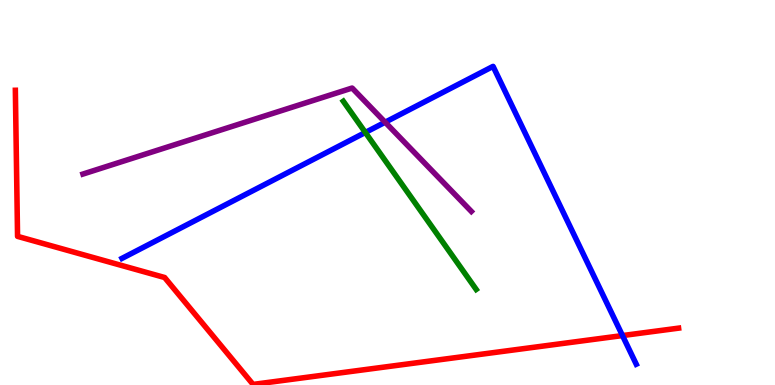[{'lines': ['blue', 'red'], 'intersections': [{'x': 8.03, 'y': 1.28}]}, {'lines': ['green', 'red'], 'intersections': []}, {'lines': ['purple', 'red'], 'intersections': []}, {'lines': ['blue', 'green'], 'intersections': [{'x': 4.71, 'y': 6.56}]}, {'lines': ['blue', 'purple'], 'intersections': [{'x': 4.97, 'y': 6.83}]}, {'lines': ['green', 'purple'], 'intersections': []}]